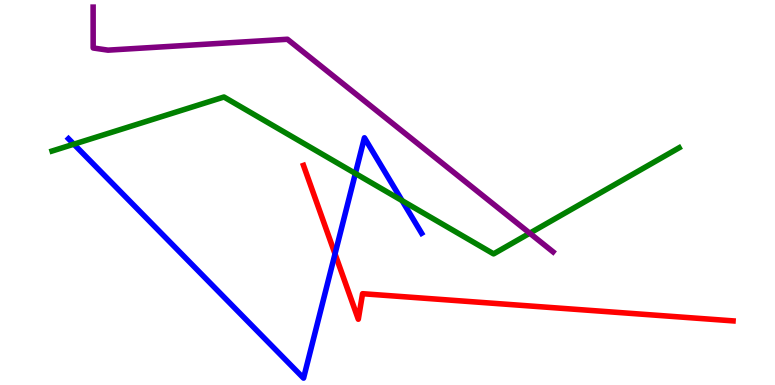[{'lines': ['blue', 'red'], 'intersections': [{'x': 4.32, 'y': 3.41}]}, {'lines': ['green', 'red'], 'intersections': []}, {'lines': ['purple', 'red'], 'intersections': []}, {'lines': ['blue', 'green'], 'intersections': [{'x': 0.953, 'y': 6.25}, {'x': 4.59, 'y': 5.49}, {'x': 5.19, 'y': 4.79}]}, {'lines': ['blue', 'purple'], 'intersections': []}, {'lines': ['green', 'purple'], 'intersections': [{'x': 6.84, 'y': 3.94}]}]